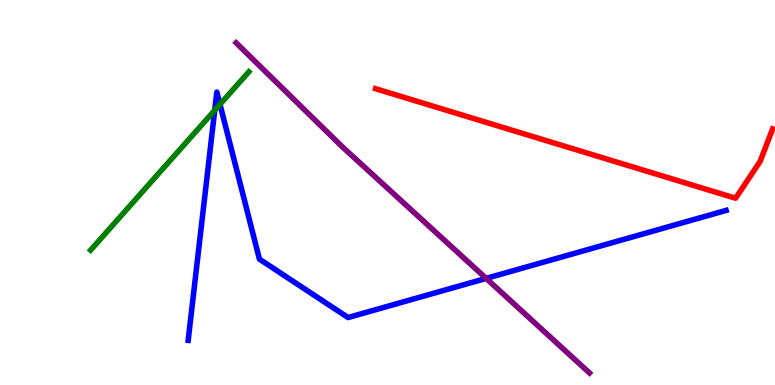[{'lines': ['blue', 'red'], 'intersections': []}, {'lines': ['green', 'red'], 'intersections': []}, {'lines': ['purple', 'red'], 'intersections': []}, {'lines': ['blue', 'green'], 'intersections': [{'x': 2.77, 'y': 7.14}, {'x': 2.84, 'y': 7.29}]}, {'lines': ['blue', 'purple'], 'intersections': [{'x': 6.27, 'y': 2.77}]}, {'lines': ['green', 'purple'], 'intersections': []}]